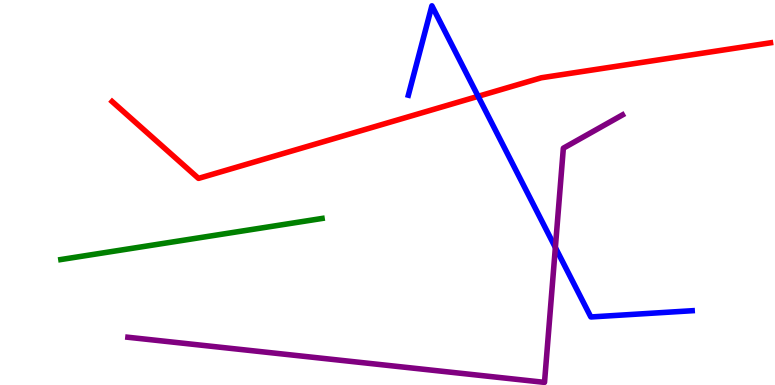[{'lines': ['blue', 'red'], 'intersections': [{'x': 6.17, 'y': 7.5}]}, {'lines': ['green', 'red'], 'intersections': []}, {'lines': ['purple', 'red'], 'intersections': []}, {'lines': ['blue', 'green'], 'intersections': []}, {'lines': ['blue', 'purple'], 'intersections': [{'x': 7.17, 'y': 3.57}]}, {'lines': ['green', 'purple'], 'intersections': []}]